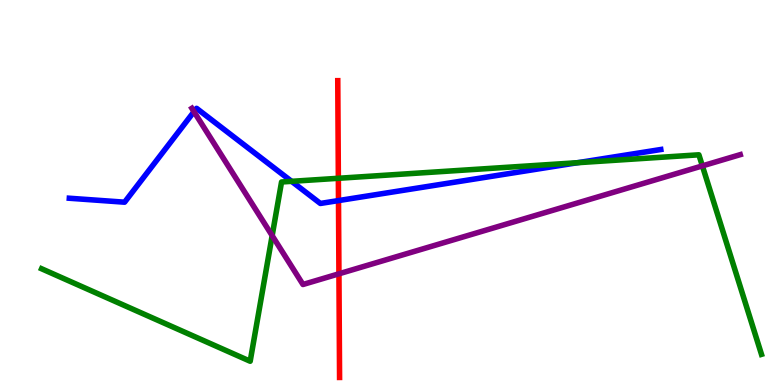[{'lines': ['blue', 'red'], 'intersections': [{'x': 4.37, 'y': 4.79}]}, {'lines': ['green', 'red'], 'intersections': [{'x': 4.37, 'y': 5.37}]}, {'lines': ['purple', 'red'], 'intersections': [{'x': 4.37, 'y': 2.89}]}, {'lines': ['blue', 'green'], 'intersections': [{'x': 3.76, 'y': 5.29}, {'x': 7.45, 'y': 5.77}]}, {'lines': ['blue', 'purple'], 'intersections': [{'x': 2.5, 'y': 7.1}]}, {'lines': ['green', 'purple'], 'intersections': [{'x': 3.51, 'y': 3.88}, {'x': 9.06, 'y': 5.69}]}]